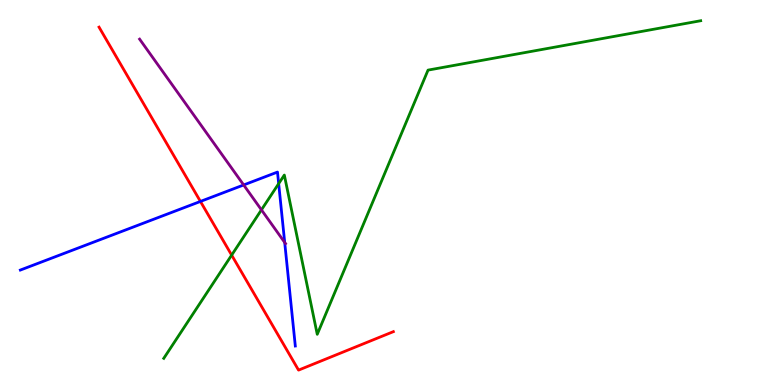[{'lines': ['blue', 'red'], 'intersections': [{'x': 2.59, 'y': 4.77}]}, {'lines': ['green', 'red'], 'intersections': [{'x': 2.99, 'y': 3.37}]}, {'lines': ['purple', 'red'], 'intersections': []}, {'lines': ['blue', 'green'], 'intersections': [{'x': 3.6, 'y': 5.23}]}, {'lines': ['blue', 'purple'], 'intersections': [{'x': 3.14, 'y': 5.2}, {'x': 3.67, 'y': 3.7}]}, {'lines': ['green', 'purple'], 'intersections': [{'x': 3.37, 'y': 4.55}]}]